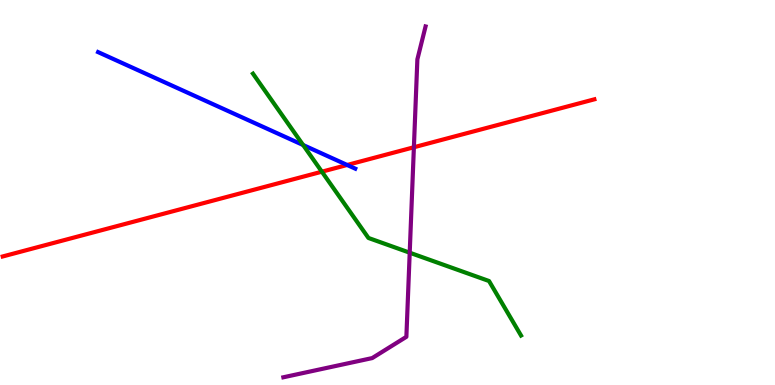[{'lines': ['blue', 'red'], 'intersections': [{'x': 4.48, 'y': 5.71}]}, {'lines': ['green', 'red'], 'intersections': [{'x': 4.15, 'y': 5.54}]}, {'lines': ['purple', 'red'], 'intersections': [{'x': 5.34, 'y': 6.18}]}, {'lines': ['blue', 'green'], 'intersections': [{'x': 3.91, 'y': 6.23}]}, {'lines': ['blue', 'purple'], 'intersections': []}, {'lines': ['green', 'purple'], 'intersections': [{'x': 5.29, 'y': 3.44}]}]